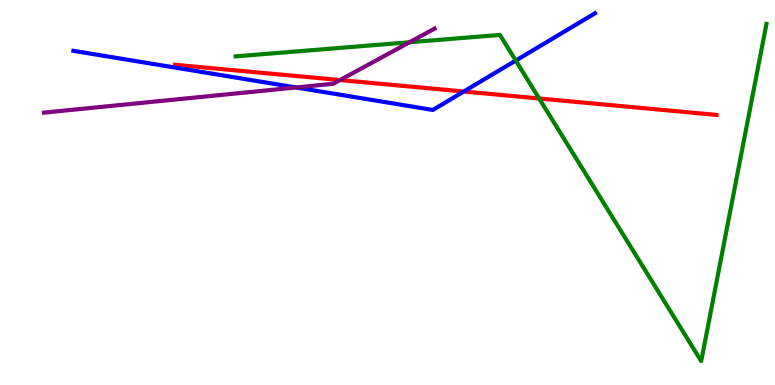[{'lines': ['blue', 'red'], 'intersections': [{'x': 5.98, 'y': 7.62}]}, {'lines': ['green', 'red'], 'intersections': [{'x': 6.96, 'y': 7.44}]}, {'lines': ['purple', 'red'], 'intersections': [{'x': 4.39, 'y': 7.92}]}, {'lines': ['blue', 'green'], 'intersections': [{'x': 6.65, 'y': 8.43}]}, {'lines': ['blue', 'purple'], 'intersections': [{'x': 3.82, 'y': 7.73}]}, {'lines': ['green', 'purple'], 'intersections': [{'x': 5.28, 'y': 8.9}]}]